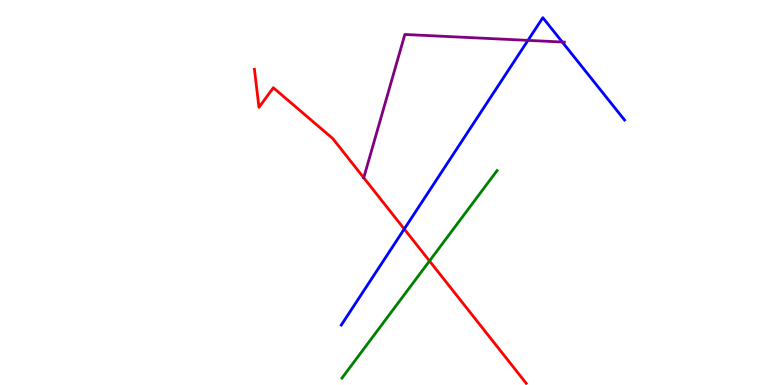[{'lines': ['blue', 'red'], 'intersections': [{'x': 5.22, 'y': 4.05}]}, {'lines': ['green', 'red'], 'intersections': [{'x': 5.54, 'y': 3.22}]}, {'lines': ['purple', 'red'], 'intersections': [{'x': 4.69, 'y': 5.38}]}, {'lines': ['blue', 'green'], 'intersections': []}, {'lines': ['blue', 'purple'], 'intersections': [{'x': 6.81, 'y': 8.95}, {'x': 7.26, 'y': 8.91}]}, {'lines': ['green', 'purple'], 'intersections': []}]